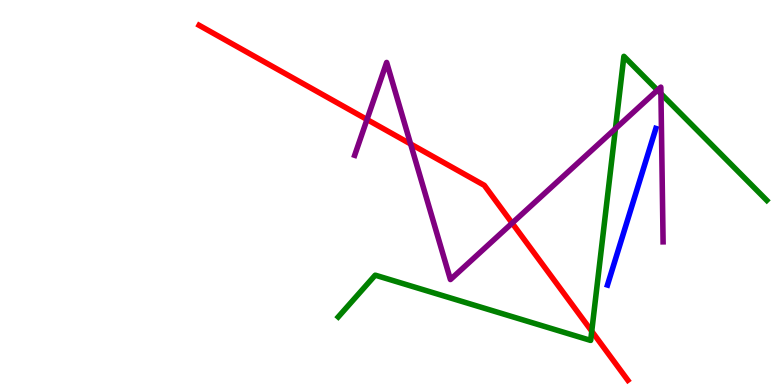[{'lines': ['blue', 'red'], 'intersections': []}, {'lines': ['green', 'red'], 'intersections': [{'x': 7.64, 'y': 1.4}]}, {'lines': ['purple', 'red'], 'intersections': [{'x': 4.74, 'y': 6.9}, {'x': 5.3, 'y': 6.26}, {'x': 6.61, 'y': 4.2}]}, {'lines': ['blue', 'green'], 'intersections': []}, {'lines': ['blue', 'purple'], 'intersections': []}, {'lines': ['green', 'purple'], 'intersections': [{'x': 7.94, 'y': 6.66}, {'x': 8.48, 'y': 7.66}, {'x': 8.53, 'y': 7.57}]}]